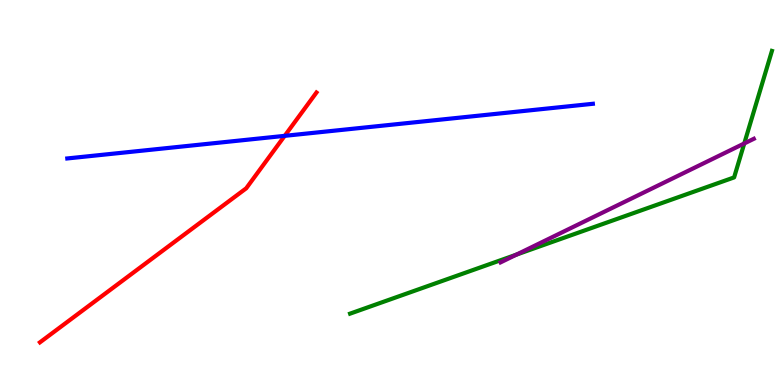[{'lines': ['blue', 'red'], 'intersections': [{'x': 3.67, 'y': 6.47}]}, {'lines': ['green', 'red'], 'intersections': []}, {'lines': ['purple', 'red'], 'intersections': []}, {'lines': ['blue', 'green'], 'intersections': []}, {'lines': ['blue', 'purple'], 'intersections': []}, {'lines': ['green', 'purple'], 'intersections': [{'x': 6.66, 'y': 3.39}, {'x': 9.6, 'y': 6.27}]}]